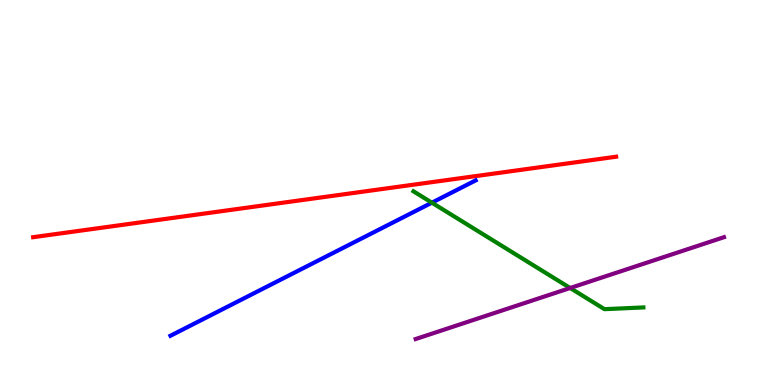[{'lines': ['blue', 'red'], 'intersections': []}, {'lines': ['green', 'red'], 'intersections': []}, {'lines': ['purple', 'red'], 'intersections': []}, {'lines': ['blue', 'green'], 'intersections': [{'x': 5.57, 'y': 4.74}]}, {'lines': ['blue', 'purple'], 'intersections': []}, {'lines': ['green', 'purple'], 'intersections': [{'x': 7.36, 'y': 2.52}]}]